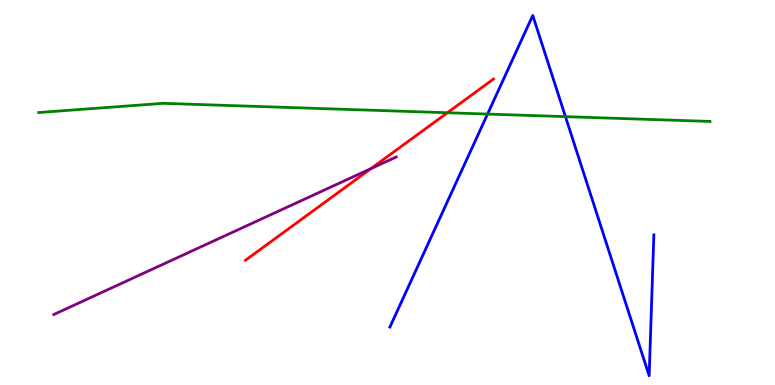[{'lines': ['blue', 'red'], 'intersections': []}, {'lines': ['green', 'red'], 'intersections': [{'x': 5.77, 'y': 7.07}]}, {'lines': ['purple', 'red'], 'intersections': [{'x': 4.79, 'y': 5.62}]}, {'lines': ['blue', 'green'], 'intersections': [{'x': 6.29, 'y': 7.04}, {'x': 7.3, 'y': 6.97}]}, {'lines': ['blue', 'purple'], 'intersections': []}, {'lines': ['green', 'purple'], 'intersections': []}]